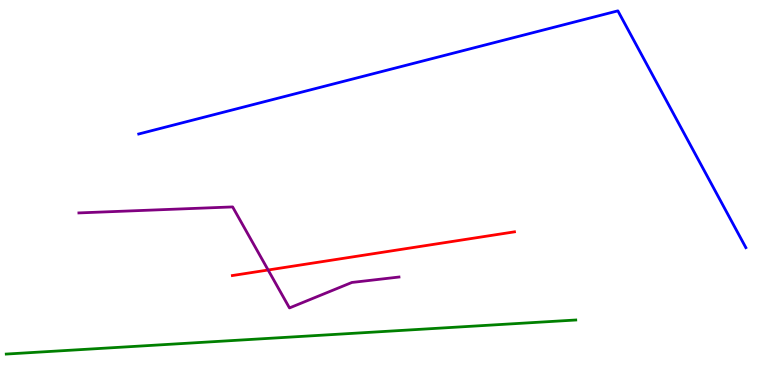[{'lines': ['blue', 'red'], 'intersections': []}, {'lines': ['green', 'red'], 'intersections': []}, {'lines': ['purple', 'red'], 'intersections': [{'x': 3.46, 'y': 2.99}]}, {'lines': ['blue', 'green'], 'intersections': []}, {'lines': ['blue', 'purple'], 'intersections': []}, {'lines': ['green', 'purple'], 'intersections': []}]